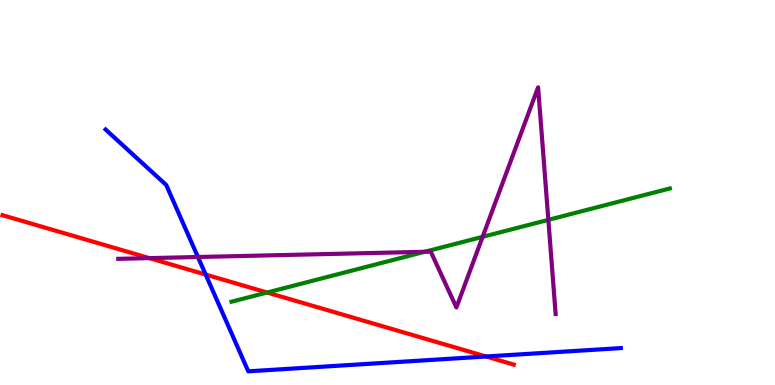[{'lines': ['blue', 'red'], 'intersections': [{'x': 2.65, 'y': 2.87}, {'x': 6.27, 'y': 0.74}]}, {'lines': ['green', 'red'], 'intersections': [{'x': 3.45, 'y': 2.4}]}, {'lines': ['purple', 'red'], 'intersections': [{'x': 1.93, 'y': 3.3}]}, {'lines': ['blue', 'green'], 'intersections': []}, {'lines': ['blue', 'purple'], 'intersections': [{'x': 2.55, 'y': 3.32}]}, {'lines': ['green', 'purple'], 'intersections': [{'x': 5.48, 'y': 3.46}, {'x': 6.23, 'y': 3.85}, {'x': 7.08, 'y': 4.29}]}]